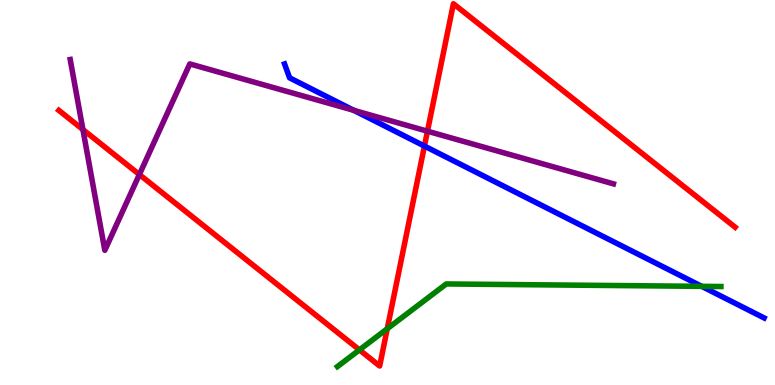[{'lines': ['blue', 'red'], 'intersections': [{'x': 5.48, 'y': 6.21}]}, {'lines': ['green', 'red'], 'intersections': [{'x': 4.64, 'y': 0.912}, {'x': 5.0, 'y': 1.46}]}, {'lines': ['purple', 'red'], 'intersections': [{'x': 1.07, 'y': 6.63}, {'x': 1.8, 'y': 5.47}, {'x': 5.52, 'y': 6.59}]}, {'lines': ['blue', 'green'], 'intersections': [{'x': 9.05, 'y': 2.56}]}, {'lines': ['blue', 'purple'], 'intersections': [{'x': 4.57, 'y': 7.13}]}, {'lines': ['green', 'purple'], 'intersections': []}]